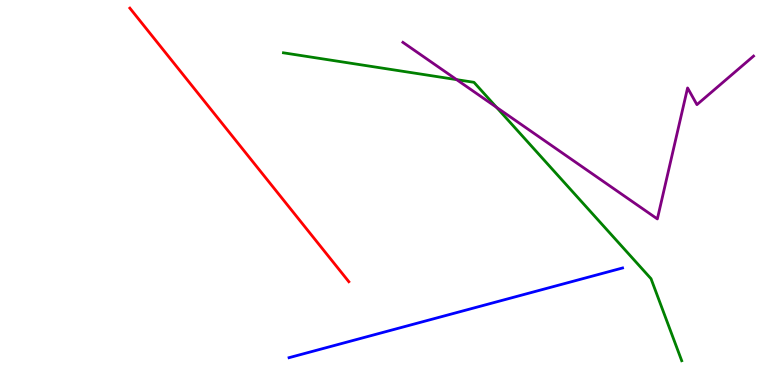[{'lines': ['blue', 'red'], 'intersections': []}, {'lines': ['green', 'red'], 'intersections': []}, {'lines': ['purple', 'red'], 'intersections': []}, {'lines': ['blue', 'green'], 'intersections': []}, {'lines': ['blue', 'purple'], 'intersections': []}, {'lines': ['green', 'purple'], 'intersections': [{'x': 5.89, 'y': 7.93}, {'x': 6.41, 'y': 7.21}]}]